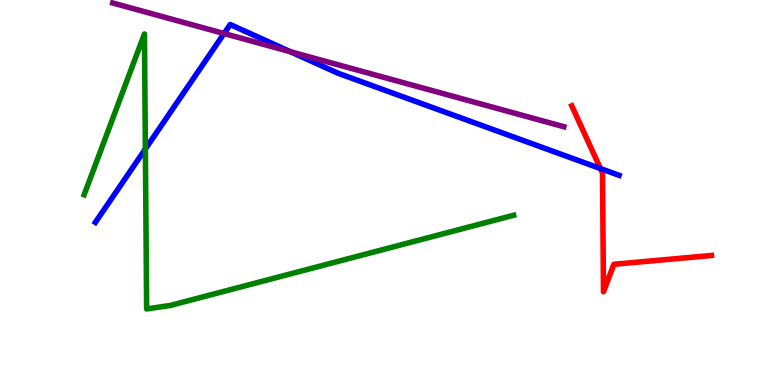[{'lines': ['blue', 'red'], 'intersections': [{'x': 7.75, 'y': 5.62}]}, {'lines': ['green', 'red'], 'intersections': []}, {'lines': ['purple', 'red'], 'intersections': []}, {'lines': ['blue', 'green'], 'intersections': [{'x': 1.88, 'y': 6.13}]}, {'lines': ['blue', 'purple'], 'intersections': [{'x': 2.89, 'y': 9.13}, {'x': 3.75, 'y': 8.66}]}, {'lines': ['green', 'purple'], 'intersections': []}]